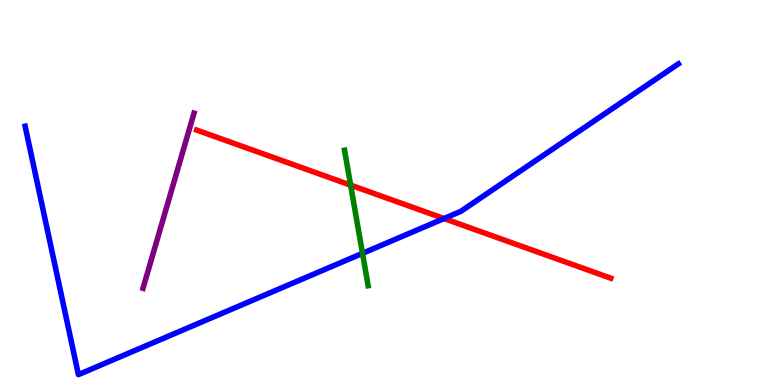[{'lines': ['blue', 'red'], 'intersections': [{'x': 5.73, 'y': 4.32}]}, {'lines': ['green', 'red'], 'intersections': [{'x': 4.52, 'y': 5.19}]}, {'lines': ['purple', 'red'], 'intersections': []}, {'lines': ['blue', 'green'], 'intersections': [{'x': 4.68, 'y': 3.42}]}, {'lines': ['blue', 'purple'], 'intersections': []}, {'lines': ['green', 'purple'], 'intersections': []}]